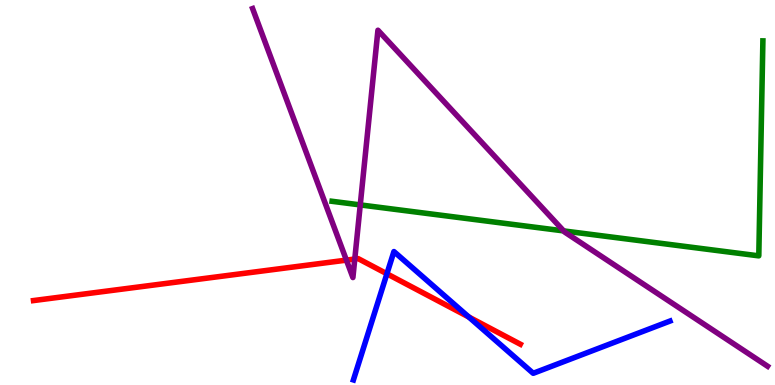[{'lines': ['blue', 'red'], 'intersections': [{'x': 4.99, 'y': 2.89}, {'x': 6.05, 'y': 1.77}]}, {'lines': ['green', 'red'], 'intersections': []}, {'lines': ['purple', 'red'], 'intersections': [{'x': 4.47, 'y': 3.24}, {'x': 4.58, 'y': 3.27}]}, {'lines': ['blue', 'green'], 'intersections': []}, {'lines': ['blue', 'purple'], 'intersections': []}, {'lines': ['green', 'purple'], 'intersections': [{'x': 4.65, 'y': 4.68}, {'x': 7.27, 'y': 4.0}]}]